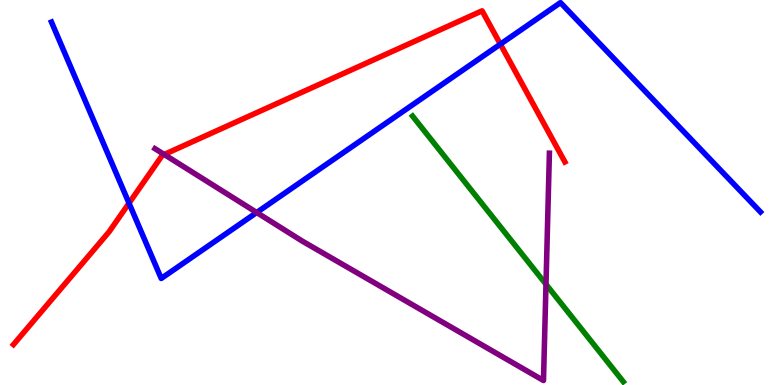[{'lines': ['blue', 'red'], 'intersections': [{'x': 1.66, 'y': 4.72}, {'x': 6.46, 'y': 8.85}]}, {'lines': ['green', 'red'], 'intersections': []}, {'lines': ['purple', 'red'], 'intersections': [{'x': 2.12, 'y': 5.99}]}, {'lines': ['blue', 'green'], 'intersections': []}, {'lines': ['blue', 'purple'], 'intersections': [{'x': 3.31, 'y': 4.48}]}, {'lines': ['green', 'purple'], 'intersections': [{'x': 7.04, 'y': 2.62}]}]